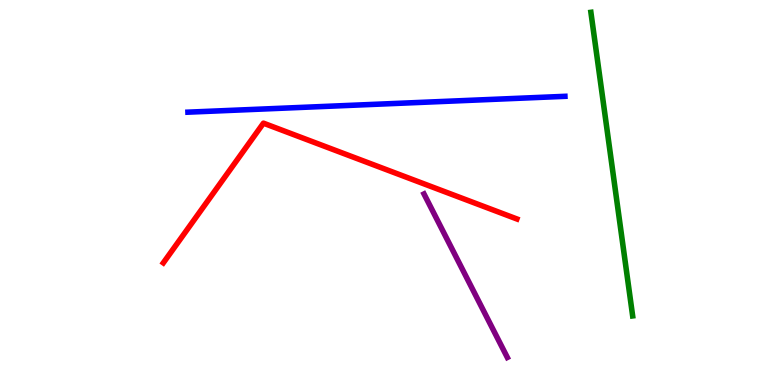[{'lines': ['blue', 'red'], 'intersections': []}, {'lines': ['green', 'red'], 'intersections': []}, {'lines': ['purple', 'red'], 'intersections': []}, {'lines': ['blue', 'green'], 'intersections': []}, {'lines': ['blue', 'purple'], 'intersections': []}, {'lines': ['green', 'purple'], 'intersections': []}]